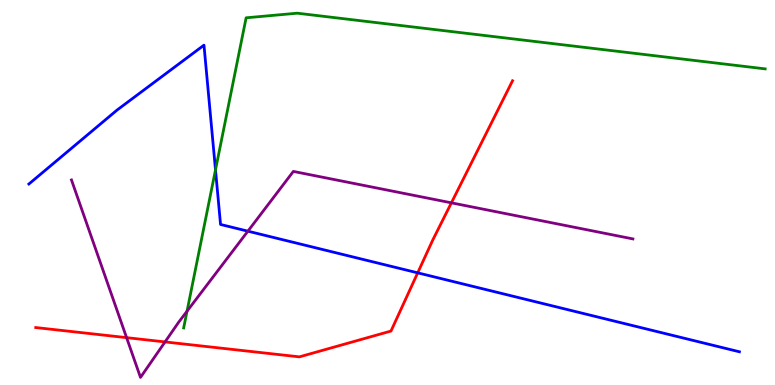[{'lines': ['blue', 'red'], 'intersections': [{'x': 5.39, 'y': 2.91}]}, {'lines': ['green', 'red'], 'intersections': []}, {'lines': ['purple', 'red'], 'intersections': [{'x': 1.63, 'y': 1.23}, {'x': 2.13, 'y': 1.12}, {'x': 5.82, 'y': 4.73}]}, {'lines': ['blue', 'green'], 'intersections': [{'x': 2.78, 'y': 5.59}]}, {'lines': ['blue', 'purple'], 'intersections': [{'x': 3.2, 'y': 4.0}]}, {'lines': ['green', 'purple'], 'intersections': [{'x': 2.41, 'y': 1.92}]}]